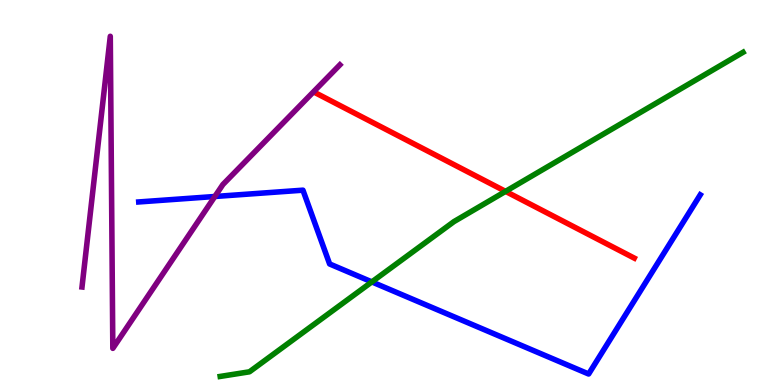[{'lines': ['blue', 'red'], 'intersections': []}, {'lines': ['green', 'red'], 'intersections': [{'x': 6.52, 'y': 5.03}]}, {'lines': ['purple', 'red'], 'intersections': []}, {'lines': ['blue', 'green'], 'intersections': [{'x': 4.8, 'y': 2.68}]}, {'lines': ['blue', 'purple'], 'intersections': [{'x': 2.77, 'y': 4.9}]}, {'lines': ['green', 'purple'], 'intersections': []}]